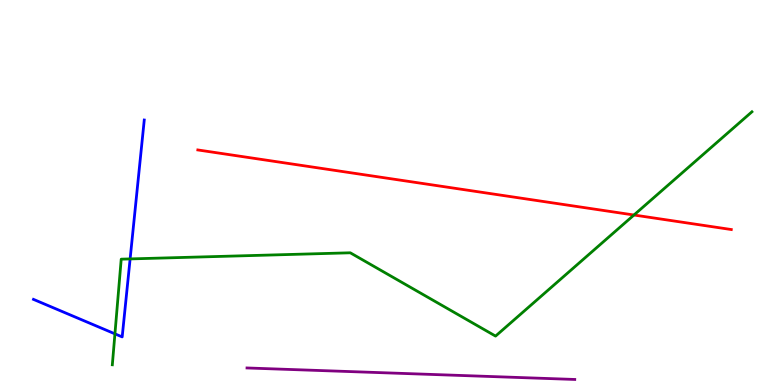[{'lines': ['blue', 'red'], 'intersections': []}, {'lines': ['green', 'red'], 'intersections': [{'x': 8.18, 'y': 4.42}]}, {'lines': ['purple', 'red'], 'intersections': []}, {'lines': ['blue', 'green'], 'intersections': [{'x': 1.48, 'y': 1.33}, {'x': 1.68, 'y': 3.27}]}, {'lines': ['blue', 'purple'], 'intersections': []}, {'lines': ['green', 'purple'], 'intersections': []}]